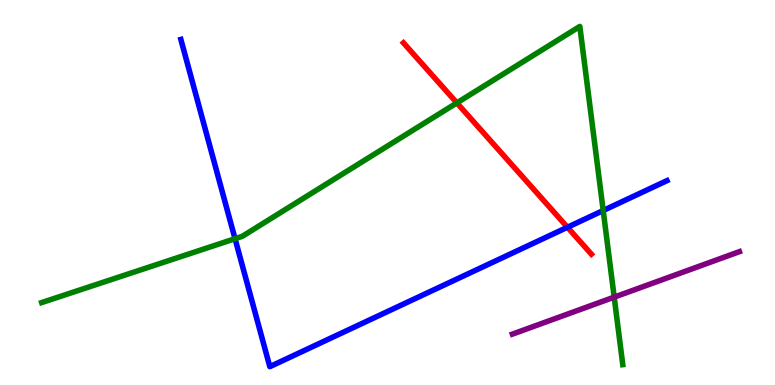[{'lines': ['blue', 'red'], 'intersections': [{'x': 7.32, 'y': 4.1}]}, {'lines': ['green', 'red'], 'intersections': [{'x': 5.89, 'y': 7.33}]}, {'lines': ['purple', 'red'], 'intersections': []}, {'lines': ['blue', 'green'], 'intersections': [{'x': 3.03, 'y': 3.8}, {'x': 7.78, 'y': 4.53}]}, {'lines': ['blue', 'purple'], 'intersections': []}, {'lines': ['green', 'purple'], 'intersections': [{'x': 7.93, 'y': 2.28}]}]